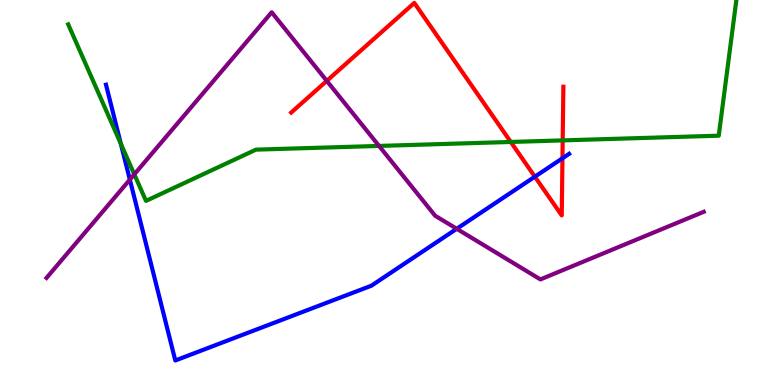[{'lines': ['blue', 'red'], 'intersections': [{'x': 6.9, 'y': 5.41}, {'x': 7.26, 'y': 5.89}]}, {'lines': ['green', 'red'], 'intersections': [{'x': 6.59, 'y': 6.31}, {'x': 7.26, 'y': 6.35}]}, {'lines': ['purple', 'red'], 'intersections': [{'x': 4.22, 'y': 7.9}]}, {'lines': ['blue', 'green'], 'intersections': [{'x': 1.56, 'y': 6.26}]}, {'lines': ['blue', 'purple'], 'intersections': [{'x': 1.68, 'y': 5.34}, {'x': 5.89, 'y': 4.06}]}, {'lines': ['green', 'purple'], 'intersections': [{'x': 1.73, 'y': 5.47}, {'x': 4.89, 'y': 6.21}]}]